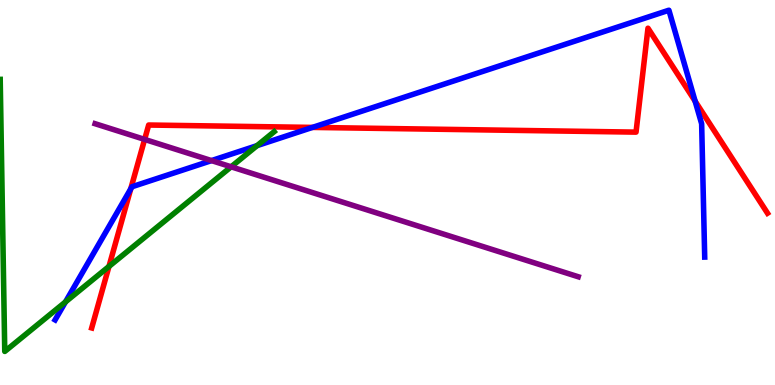[{'lines': ['blue', 'red'], 'intersections': [{'x': 1.69, 'y': 5.09}, {'x': 4.03, 'y': 6.69}, {'x': 8.97, 'y': 7.37}]}, {'lines': ['green', 'red'], 'intersections': [{'x': 1.41, 'y': 3.08}]}, {'lines': ['purple', 'red'], 'intersections': [{'x': 1.87, 'y': 6.38}]}, {'lines': ['blue', 'green'], 'intersections': [{'x': 0.845, 'y': 2.16}, {'x': 3.32, 'y': 6.22}]}, {'lines': ['blue', 'purple'], 'intersections': [{'x': 2.73, 'y': 5.83}]}, {'lines': ['green', 'purple'], 'intersections': [{'x': 2.98, 'y': 5.67}]}]